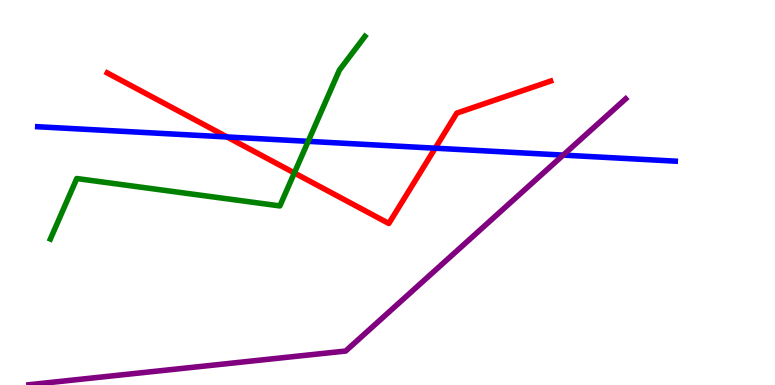[{'lines': ['blue', 'red'], 'intersections': [{'x': 2.93, 'y': 6.44}, {'x': 5.62, 'y': 6.15}]}, {'lines': ['green', 'red'], 'intersections': [{'x': 3.8, 'y': 5.51}]}, {'lines': ['purple', 'red'], 'intersections': []}, {'lines': ['blue', 'green'], 'intersections': [{'x': 3.98, 'y': 6.33}]}, {'lines': ['blue', 'purple'], 'intersections': [{'x': 7.27, 'y': 5.97}]}, {'lines': ['green', 'purple'], 'intersections': []}]